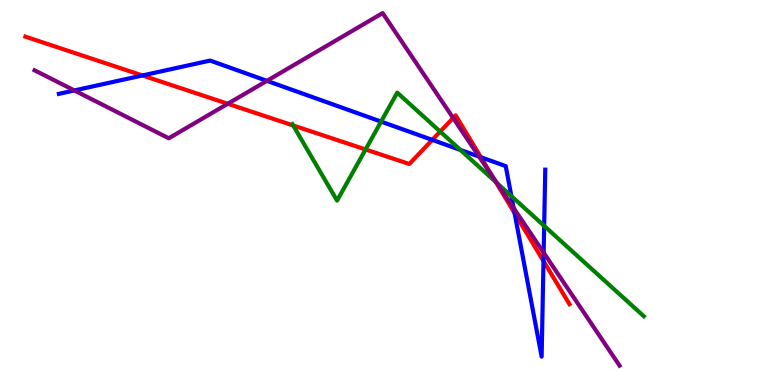[{'lines': ['blue', 'red'], 'intersections': [{'x': 1.84, 'y': 8.04}, {'x': 5.58, 'y': 6.37}, {'x': 6.21, 'y': 5.92}, {'x': 6.64, 'y': 4.46}, {'x': 7.01, 'y': 3.22}]}, {'lines': ['green', 'red'], 'intersections': [{'x': 3.78, 'y': 6.74}, {'x': 4.72, 'y': 6.12}, {'x': 5.68, 'y': 6.58}, {'x': 6.4, 'y': 5.27}]}, {'lines': ['purple', 'red'], 'intersections': [{'x': 2.94, 'y': 7.3}, {'x': 5.85, 'y': 6.94}, {'x': 6.36, 'y': 5.39}]}, {'lines': ['blue', 'green'], 'intersections': [{'x': 4.92, 'y': 6.84}, {'x': 5.94, 'y': 6.11}, {'x': 6.6, 'y': 4.91}, {'x': 7.02, 'y': 4.13}]}, {'lines': ['blue', 'purple'], 'intersections': [{'x': 0.959, 'y': 7.65}, {'x': 3.44, 'y': 7.9}, {'x': 6.18, 'y': 5.93}, {'x': 6.63, 'y': 4.6}, {'x': 7.01, 'y': 3.44}]}, {'lines': ['green', 'purple'], 'intersections': [{'x': 6.41, 'y': 5.25}]}]